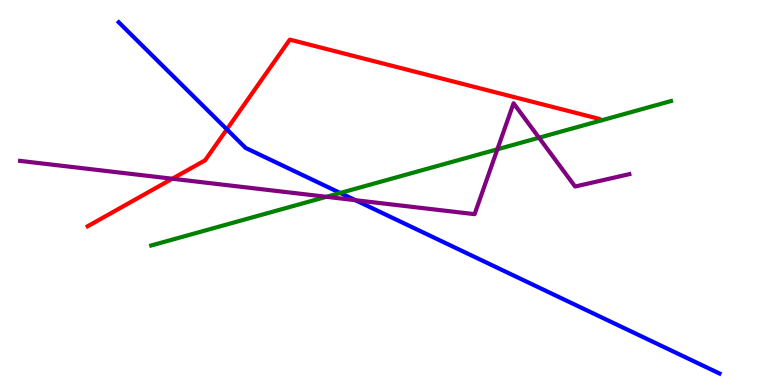[{'lines': ['blue', 'red'], 'intersections': [{'x': 2.93, 'y': 6.64}]}, {'lines': ['green', 'red'], 'intersections': []}, {'lines': ['purple', 'red'], 'intersections': [{'x': 2.22, 'y': 5.36}]}, {'lines': ['blue', 'green'], 'intersections': [{'x': 4.39, 'y': 4.99}]}, {'lines': ['blue', 'purple'], 'intersections': [{'x': 4.59, 'y': 4.8}]}, {'lines': ['green', 'purple'], 'intersections': [{'x': 4.21, 'y': 4.89}, {'x': 6.42, 'y': 6.12}, {'x': 6.96, 'y': 6.42}]}]